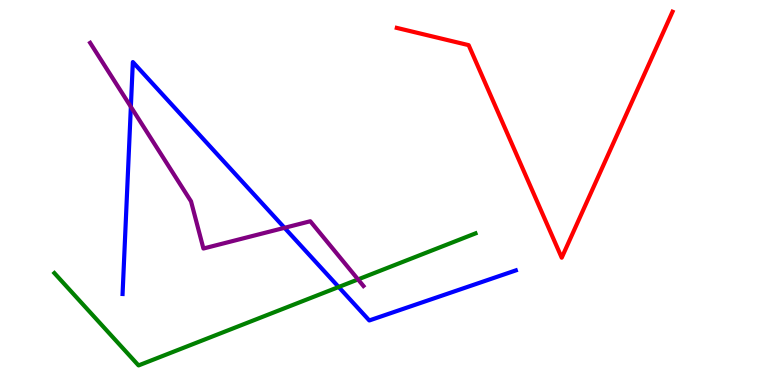[{'lines': ['blue', 'red'], 'intersections': []}, {'lines': ['green', 'red'], 'intersections': []}, {'lines': ['purple', 'red'], 'intersections': []}, {'lines': ['blue', 'green'], 'intersections': [{'x': 4.37, 'y': 2.55}]}, {'lines': ['blue', 'purple'], 'intersections': [{'x': 1.69, 'y': 7.23}, {'x': 3.67, 'y': 4.08}]}, {'lines': ['green', 'purple'], 'intersections': [{'x': 4.62, 'y': 2.74}]}]